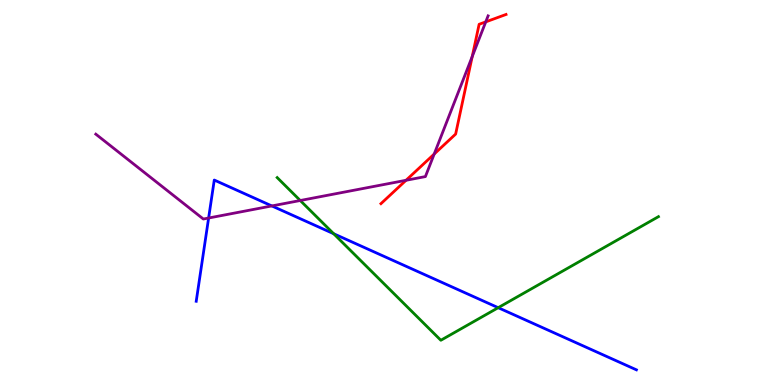[{'lines': ['blue', 'red'], 'intersections': []}, {'lines': ['green', 'red'], 'intersections': []}, {'lines': ['purple', 'red'], 'intersections': [{'x': 5.24, 'y': 5.32}, {'x': 5.6, 'y': 6.0}, {'x': 6.09, 'y': 8.53}, {'x': 6.27, 'y': 9.43}]}, {'lines': ['blue', 'green'], 'intersections': [{'x': 4.31, 'y': 3.93}, {'x': 6.43, 'y': 2.01}]}, {'lines': ['blue', 'purple'], 'intersections': [{'x': 2.69, 'y': 4.34}, {'x': 3.51, 'y': 4.65}]}, {'lines': ['green', 'purple'], 'intersections': [{'x': 3.87, 'y': 4.79}]}]